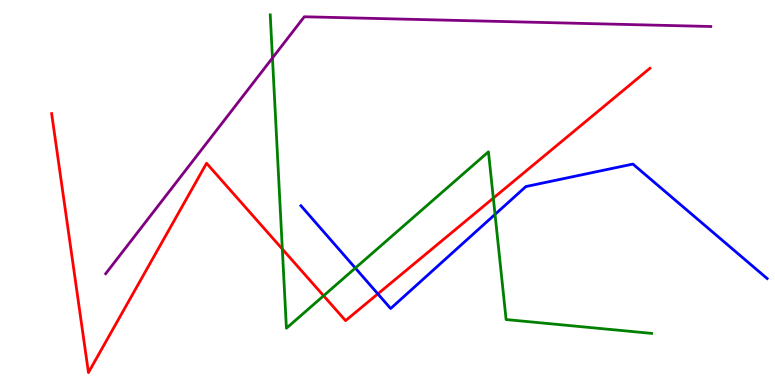[{'lines': ['blue', 'red'], 'intersections': [{'x': 4.88, 'y': 2.37}]}, {'lines': ['green', 'red'], 'intersections': [{'x': 3.64, 'y': 3.53}, {'x': 4.18, 'y': 2.32}, {'x': 6.37, 'y': 4.85}]}, {'lines': ['purple', 'red'], 'intersections': []}, {'lines': ['blue', 'green'], 'intersections': [{'x': 4.58, 'y': 3.04}, {'x': 6.39, 'y': 4.43}]}, {'lines': ['blue', 'purple'], 'intersections': []}, {'lines': ['green', 'purple'], 'intersections': [{'x': 3.52, 'y': 8.49}]}]